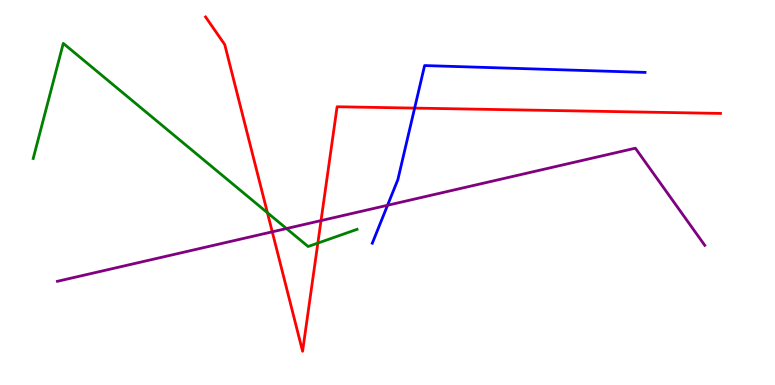[{'lines': ['blue', 'red'], 'intersections': [{'x': 5.35, 'y': 7.19}]}, {'lines': ['green', 'red'], 'intersections': [{'x': 3.45, 'y': 4.47}, {'x': 4.1, 'y': 3.69}]}, {'lines': ['purple', 'red'], 'intersections': [{'x': 3.51, 'y': 3.98}, {'x': 4.14, 'y': 4.27}]}, {'lines': ['blue', 'green'], 'intersections': []}, {'lines': ['blue', 'purple'], 'intersections': [{'x': 5.0, 'y': 4.67}]}, {'lines': ['green', 'purple'], 'intersections': [{'x': 3.7, 'y': 4.06}]}]